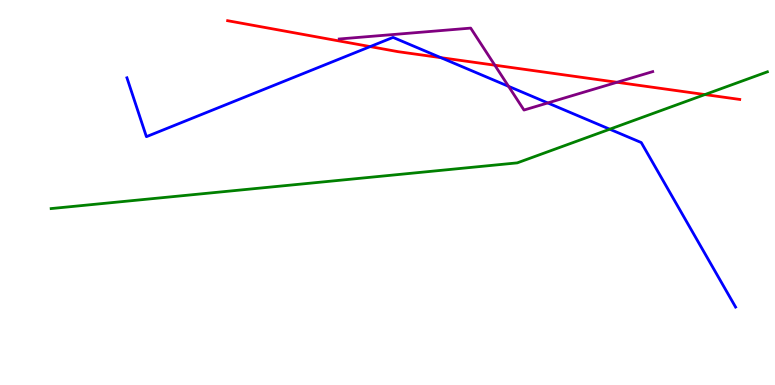[{'lines': ['blue', 'red'], 'intersections': [{'x': 4.78, 'y': 8.79}, {'x': 5.69, 'y': 8.5}]}, {'lines': ['green', 'red'], 'intersections': [{'x': 9.1, 'y': 7.54}]}, {'lines': ['purple', 'red'], 'intersections': [{'x': 6.38, 'y': 8.31}, {'x': 7.96, 'y': 7.86}]}, {'lines': ['blue', 'green'], 'intersections': [{'x': 7.87, 'y': 6.64}]}, {'lines': ['blue', 'purple'], 'intersections': [{'x': 6.56, 'y': 7.76}, {'x': 7.07, 'y': 7.33}]}, {'lines': ['green', 'purple'], 'intersections': []}]